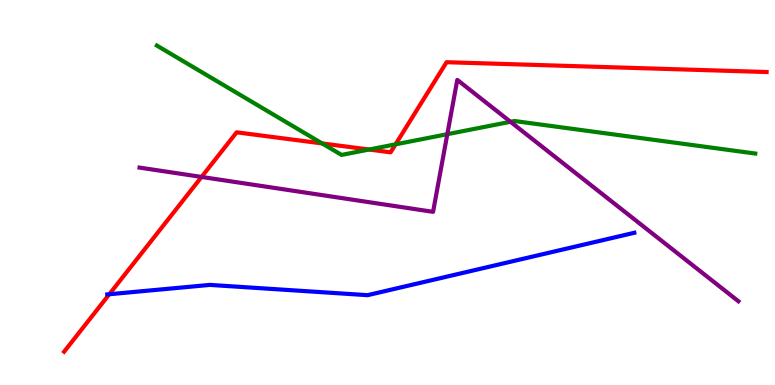[{'lines': ['blue', 'red'], 'intersections': [{'x': 1.41, 'y': 2.36}]}, {'lines': ['green', 'red'], 'intersections': [{'x': 4.16, 'y': 6.27}, {'x': 4.76, 'y': 6.12}, {'x': 5.1, 'y': 6.25}]}, {'lines': ['purple', 'red'], 'intersections': [{'x': 2.6, 'y': 5.4}]}, {'lines': ['blue', 'green'], 'intersections': []}, {'lines': ['blue', 'purple'], 'intersections': []}, {'lines': ['green', 'purple'], 'intersections': [{'x': 5.77, 'y': 6.51}, {'x': 6.59, 'y': 6.84}]}]